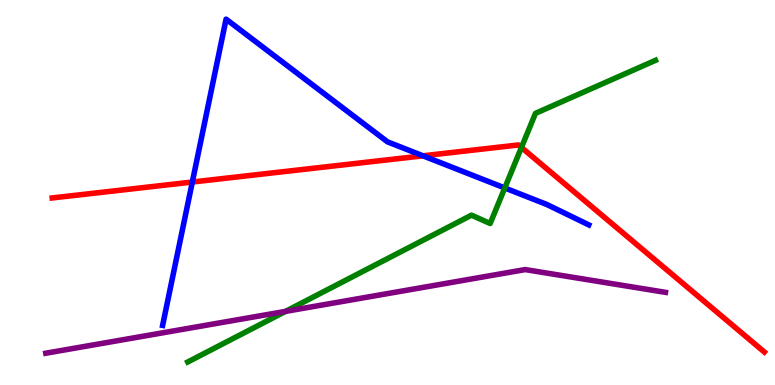[{'lines': ['blue', 'red'], 'intersections': [{'x': 2.48, 'y': 5.27}, {'x': 5.46, 'y': 5.95}]}, {'lines': ['green', 'red'], 'intersections': [{'x': 6.73, 'y': 6.17}]}, {'lines': ['purple', 'red'], 'intersections': []}, {'lines': ['blue', 'green'], 'intersections': [{'x': 6.51, 'y': 5.12}]}, {'lines': ['blue', 'purple'], 'intersections': []}, {'lines': ['green', 'purple'], 'intersections': [{'x': 3.68, 'y': 1.91}]}]